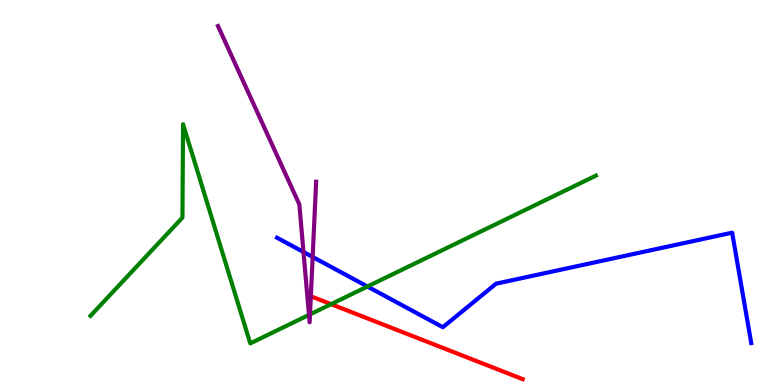[{'lines': ['blue', 'red'], 'intersections': []}, {'lines': ['green', 'red'], 'intersections': [{'x': 4.27, 'y': 2.1}]}, {'lines': ['purple', 'red'], 'intersections': []}, {'lines': ['blue', 'green'], 'intersections': [{'x': 4.74, 'y': 2.56}]}, {'lines': ['blue', 'purple'], 'intersections': [{'x': 3.92, 'y': 3.45}, {'x': 4.03, 'y': 3.33}]}, {'lines': ['green', 'purple'], 'intersections': [{'x': 3.99, 'y': 1.82}, {'x': 4.0, 'y': 1.83}]}]